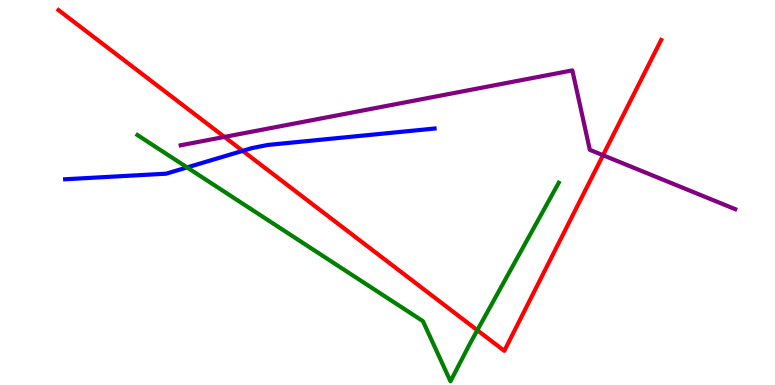[{'lines': ['blue', 'red'], 'intersections': [{'x': 3.13, 'y': 6.08}]}, {'lines': ['green', 'red'], 'intersections': [{'x': 6.16, 'y': 1.42}]}, {'lines': ['purple', 'red'], 'intersections': [{'x': 2.9, 'y': 6.44}, {'x': 7.78, 'y': 5.97}]}, {'lines': ['blue', 'green'], 'intersections': [{'x': 2.41, 'y': 5.65}]}, {'lines': ['blue', 'purple'], 'intersections': []}, {'lines': ['green', 'purple'], 'intersections': []}]